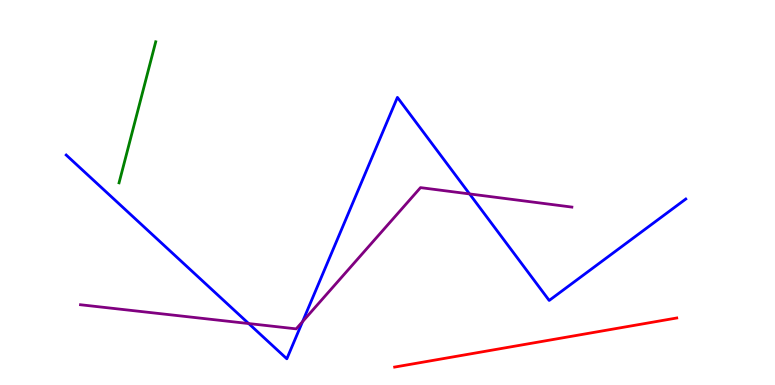[{'lines': ['blue', 'red'], 'intersections': []}, {'lines': ['green', 'red'], 'intersections': []}, {'lines': ['purple', 'red'], 'intersections': []}, {'lines': ['blue', 'green'], 'intersections': []}, {'lines': ['blue', 'purple'], 'intersections': [{'x': 3.21, 'y': 1.6}, {'x': 3.9, 'y': 1.65}, {'x': 6.06, 'y': 4.96}]}, {'lines': ['green', 'purple'], 'intersections': []}]